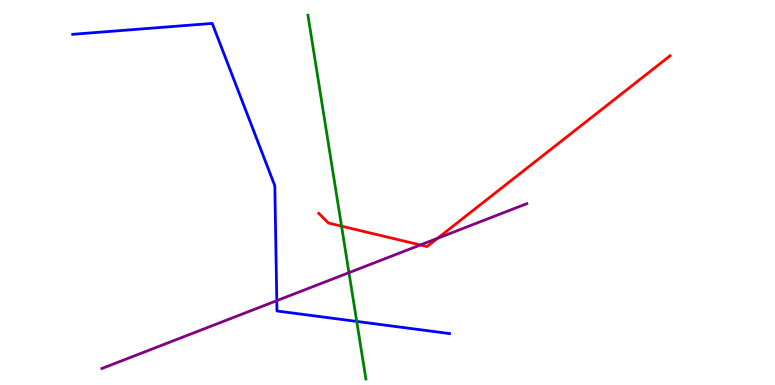[{'lines': ['blue', 'red'], 'intersections': []}, {'lines': ['green', 'red'], 'intersections': [{'x': 4.41, 'y': 4.13}]}, {'lines': ['purple', 'red'], 'intersections': [{'x': 5.42, 'y': 3.64}, {'x': 5.65, 'y': 3.81}]}, {'lines': ['blue', 'green'], 'intersections': [{'x': 4.6, 'y': 1.65}]}, {'lines': ['blue', 'purple'], 'intersections': [{'x': 3.57, 'y': 2.19}]}, {'lines': ['green', 'purple'], 'intersections': [{'x': 4.5, 'y': 2.92}]}]